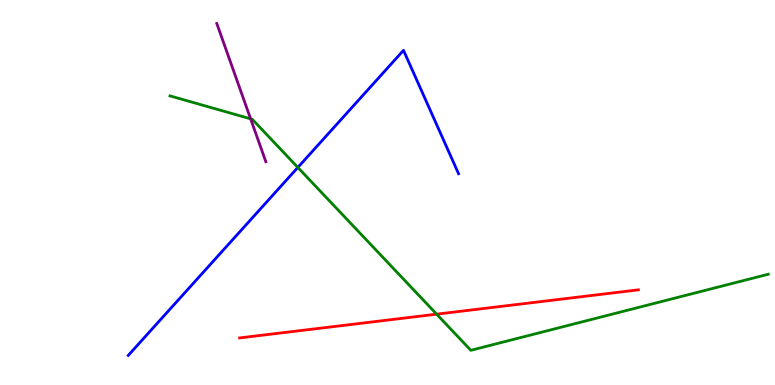[{'lines': ['blue', 'red'], 'intersections': []}, {'lines': ['green', 'red'], 'intersections': [{'x': 5.63, 'y': 1.84}]}, {'lines': ['purple', 'red'], 'intersections': []}, {'lines': ['blue', 'green'], 'intersections': [{'x': 3.84, 'y': 5.65}]}, {'lines': ['blue', 'purple'], 'intersections': []}, {'lines': ['green', 'purple'], 'intersections': [{'x': 3.23, 'y': 6.91}]}]